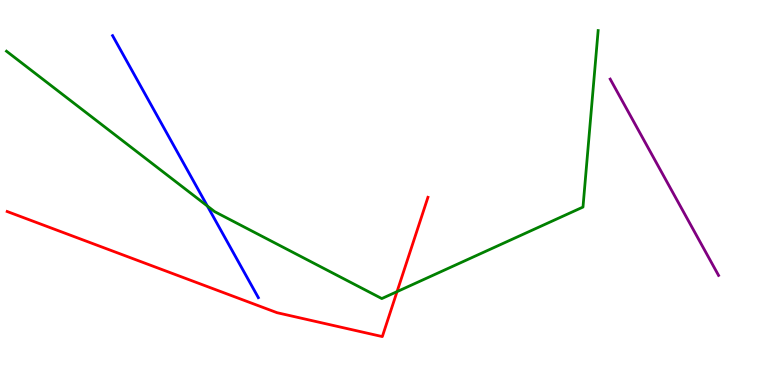[{'lines': ['blue', 'red'], 'intersections': []}, {'lines': ['green', 'red'], 'intersections': [{'x': 5.12, 'y': 2.43}]}, {'lines': ['purple', 'red'], 'intersections': []}, {'lines': ['blue', 'green'], 'intersections': [{'x': 2.68, 'y': 4.65}]}, {'lines': ['blue', 'purple'], 'intersections': []}, {'lines': ['green', 'purple'], 'intersections': []}]